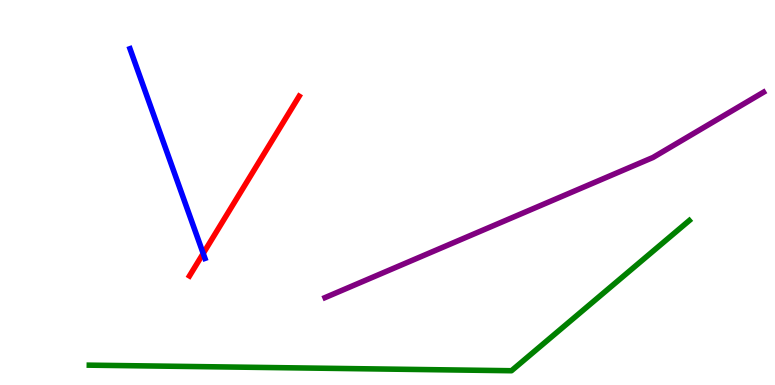[{'lines': ['blue', 'red'], 'intersections': [{'x': 2.62, 'y': 3.42}]}, {'lines': ['green', 'red'], 'intersections': []}, {'lines': ['purple', 'red'], 'intersections': []}, {'lines': ['blue', 'green'], 'intersections': []}, {'lines': ['blue', 'purple'], 'intersections': []}, {'lines': ['green', 'purple'], 'intersections': []}]